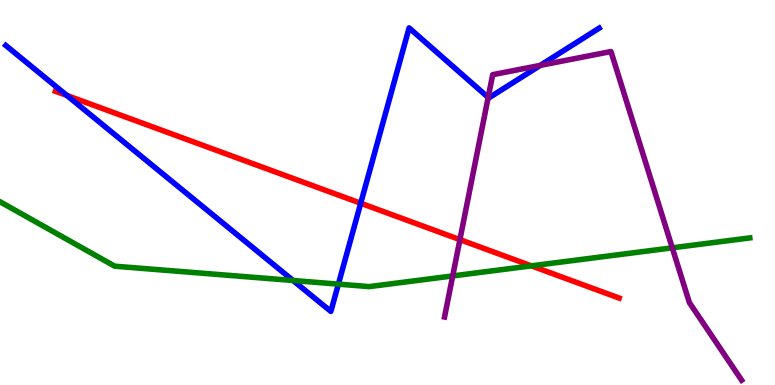[{'lines': ['blue', 'red'], 'intersections': [{'x': 0.863, 'y': 7.52}, {'x': 4.65, 'y': 4.72}]}, {'lines': ['green', 'red'], 'intersections': [{'x': 6.86, 'y': 3.09}]}, {'lines': ['purple', 'red'], 'intersections': [{'x': 5.93, 'y': 3.78}]}, {'lines': ['blue', 'green'], 'intersections': [{'x': 3.78, 'y': 2.71}, {'x': 4.37, 'y': 2.62}]}, {'lines': ['blue', 'purple'], 'intersections': [{'x': 6.3, 'y': 7.47}, {'x': 6.97, 'y': 8.3}]}, {'lines': ['green', 'purple'], 'intersections': [{'x': 5.84, 'y': 2.83}, {'x': 8.67, 'y': 3.56}]}]